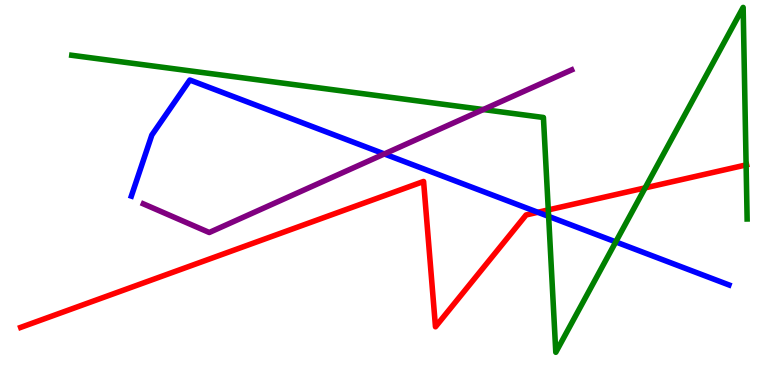[{'lines': ['blue', 'red'], 'intersections': [{'x': 6.94, 'y': 4.49}]}, {'lines': ['green', 'red'], 'intersections': [{'x': 7.07, 'y': 4.55}, {'x': 8.32, 'y': 5.12}, {'x': 9.63, 'y': 5.72}]}, {'lines': ['purple', 'red'], 'intersections': []}, {'lines': ['blue', 'green'], 'intersections': [{'x': 7.08, 'y': 4.38}, {'x': 7.95, 'y': 3.72}]}, {'lines': ['blue', 'purple'], 'intersections': [{'x': 4.96, 'y': 6.0}]}, {'lines': ['green', 'purple'], 'intersections': [{'x': 6.24, 'y': 7.15}]}]